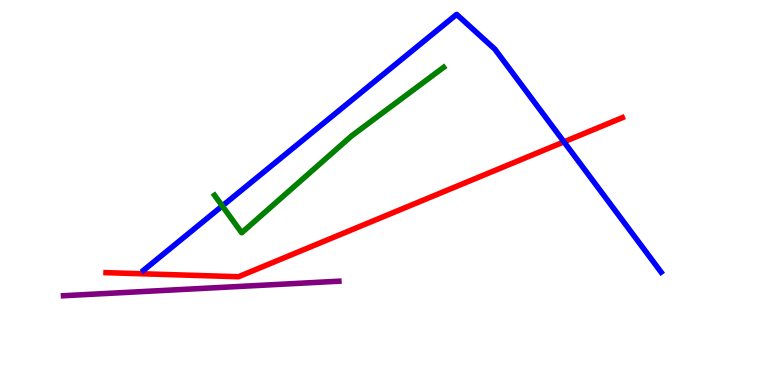[{'lines': ['blue', 'red'], 'intersections': [{'x': 7.28, 'y': 6.32}]}, {'lines': ['green', 'red'], 'intersections': []}, {'lines': ['purple', 'red'], 'intersections': []}, {'lines': ['blue', 'green'], 'intersections': [{'x': 2.87, 'y': 4.65}]}, {'lines': ['blue', 'purple'], 'intersections': []}, {'lines': ['green', 'purple'], 'intersections': []}]